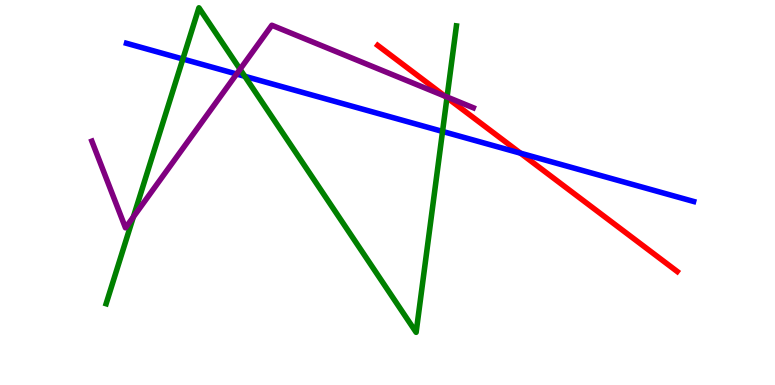[{'lines': ['blue', 'red'], 'intersections': [{'x': 6.72, 'y': 6.02}]}, {'lines': ['green', 'red'], 'intersections': [{'x': 5.77, 'y': 7.46}]}, {'lines': ['purple', 'red'], 'intersections': [{'x': 5.74, 'y': 7.5}]}, {'lines': ['blue', 'green'], 'intersections': [{'x': 2.36, 'y': 8.47}, {'x': 3.16, 'y': 8.02}, {'x': 5.71, 'y': 6.59}]}, {'lines': ['blue', 'purple'], 'intersections': [{'x': 3.05, 'y': 8.08}]}, {'lines': ['green', 'purple'], 'intersections': [{'x': 1.72, 'y': 4.36}, {'x': 3.1, 'y': 8.2}, {'x': 5.77, 'y': 7.48}]}]